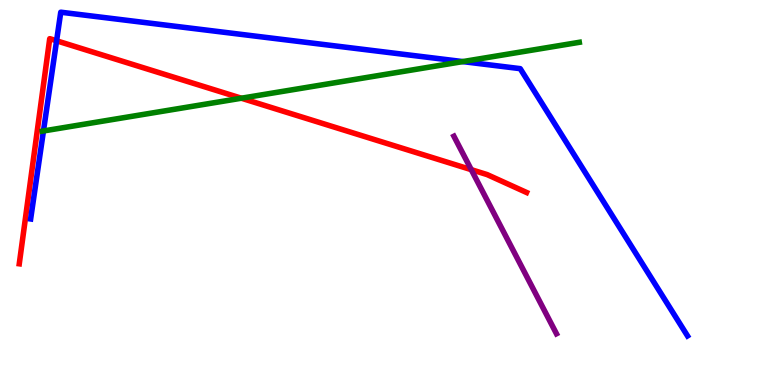[{'lines': ['blue', 'red'], 'intersections': [{'x': 0.73, 'y': 8.94}]}, {'lines': ['green', 'red'], 'intersections': [{'x': 3.11, 'y': 7.45}]}, {'lines': ['purple', 'red'], 'intersections': [{'x': 6.08, 'y': 5.59}]}, {'lines': ['blue', 'green'], 'intersections': [{'x': 0.561, 'y': 6.6}, {'x': 5.97, 'y': 8.4}]}, {'lines': ['blue', 'purple'], 'intersections': []}, {'lines': ['green', 'purple'], 'intersections': []}]